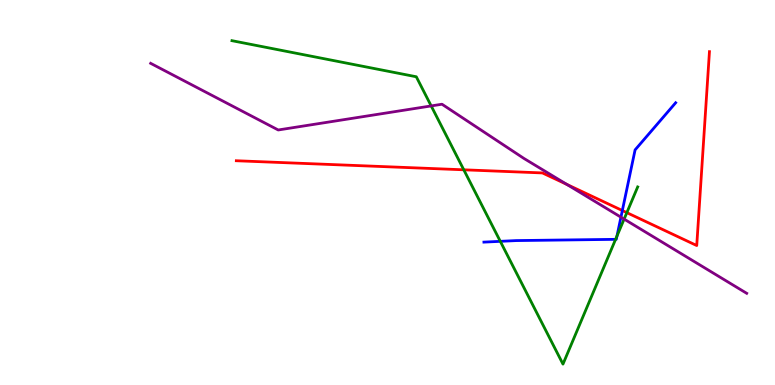[{'lines': ['blue', 'red'], 'intersections': [{'x': 8.03, 'y': 4.53}]}, {'lines': ['green', 'red'], 'intersections': [{'x': 5.98, 'y': 5.59}, {'x': 8.09, 'y': 4.48}]}, {'lines': ['purple', 'red'], 'intersections': [{'x': 7.31, 'y': 5.21}]}, {'lines': ['blue', 'green'], 'intersections': [{'x': 6.46, 'y': 3.73}, {'x': 7.94, 'y': 3.78}, {'x': 7.96, 'y': 3.87}]}, {'lines': ['blue', 'purple'], 'intersections': [{'x': 8.01, 'y': 4.36}]}, {'lines': ['green', 'purple'], 'intersections': [{'x': 5.56, 'y': 7.25}, {'x': 8.05, 'y': 4.31}]}]